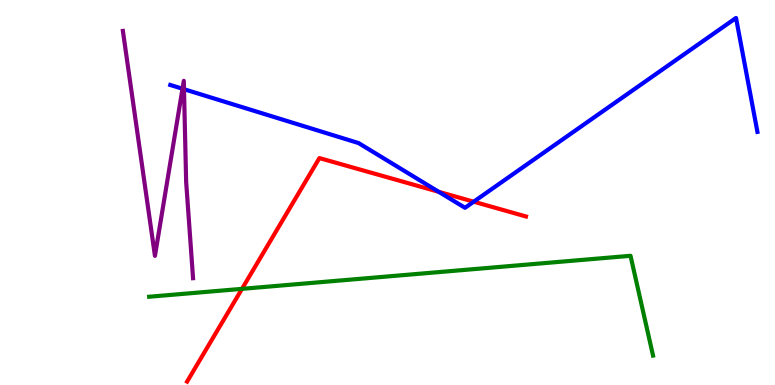[{'lines': ['blue', 'red'], 'intersections': [{'x': 5.66, 'y': 5.02}, {'x': 6.11, 'y': 4.76}]}, {'lines': ['green', 'red'], 'intersections': [{'x': 3.12, 'y': 2.5}]}, {'lines': ['purple', 'red'], 'intersections': []}, {'lines': ['blue', 'green'], 'intersections': []}, {'lines': ['blue', 'purple'], 'intersections': [{'x': 2.35, 'y': 7.7}, {'x': 2.37, 'y': 7.68}]}, {'lines': ['green', 'purple'], 'intersections': []}]